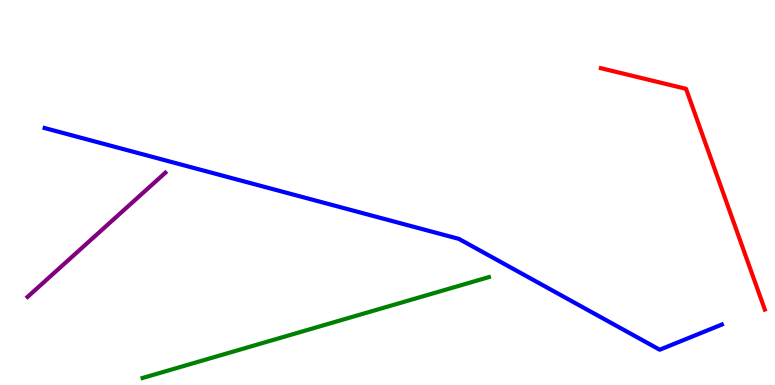[{'lines': ['blue', 'red'], 'intersections': []}, {'lines': ['green', 'red'], 'intersections': []}, {'lines': ['purple', 'red'], 'intersections': []}, {'lines': ['blue', 'green'], 'intersections': []}, {'lines': ['blue', 'purple'], 'intersections': []}, {'lines': ['green', 'purple'], 'intersections': []}]